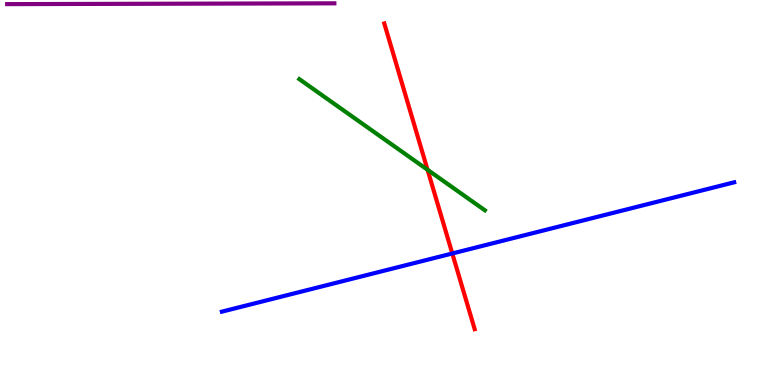[{'lines': ['blue', 'red'], 'intersections': [{'x': 5.84, 'y': 3.42}]}, {'lines': ['green', 'red'], 'intersections': [{'x': 5.52, 'y': 5.59}]}, {'lines': ['purple', 'red'], 'intersections': []}, {'lines': ['blue', 'green'], 'intersections': []}, {'lines': ['blue', 'purple'], 'intersections': []}, {'lines': ['green', 'purple'], 'intersections': []}]